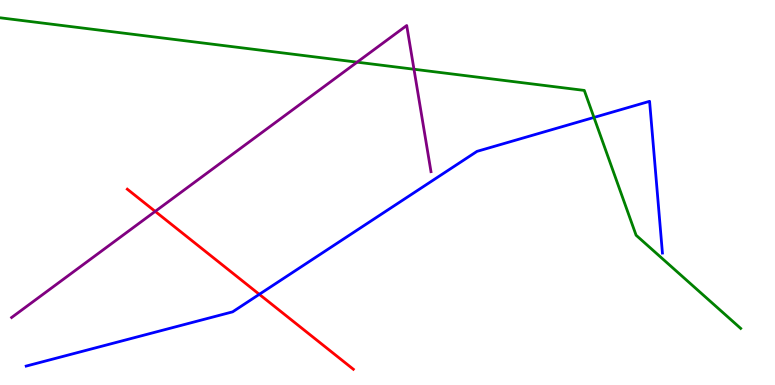[{'lines': ['blue', 'red'], 'intersections': [{'x': 3.35, 'y': 2.36}]}, {'lines': ['green', 'red'], 'intersections': []}, {'lines': ['purple', 'red'], 'intersections': [{'x': 2.0, 'y': 4.51}]}, {'lines': ['blue', 'green'], 'intersections': [{'x': 7.66, 'y': 6.95}]}, {'lines': ['blue', 'purple'], 'intersections': []}, {'lines': ['green', 'purple'], 'intersections': [{'x': 4.61, 'y': 8.39}, {'x': 5.34, 'y': 8.2}]}]